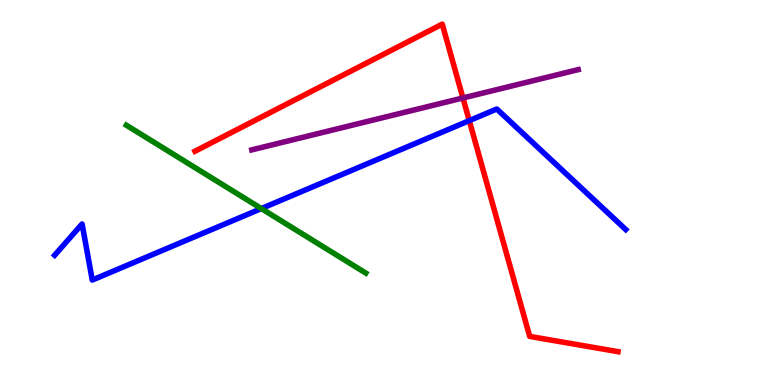[{'lines': ['blue', 'red'], 'intersections': [{'x': 6.06, 'y': 6.87}]}, {'lines': ['green', 'red'], 'intersections': []}, {'lines': ['purple', 'red'], 'intersections': [{'x': 5.97, 'y': 7.46}]}, {'lines': ['blue', 'green'], 'intersections': [{'x': 3.37, 'y': 4.58}]}, {'lines': ['blue', 'purple'], 'intersections': []}, {'lines': ['green', 'purple'], 'intersections': []}]